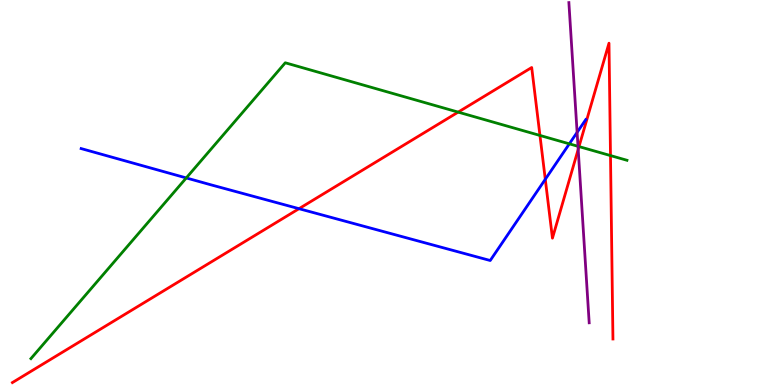[{'lines': ['blue', 'red'], 'intersections': [{'x': 3.86, 'y': 4.58}, {'x': 7.04, 'y': 5.34}]}, {'lines': ['green', 'red'], 'intersections': [{'x': 5.91, 'y': 7.09}, {'x': 6.97, 'y': 6.48}, {'x': 7.47, 'y': 6.19}, {'x': 7.88, 'y': 5.96}]}, {'lines': ['purple', 'red'], 'intersections': [{'x': 7.46, 'y': 6.12}]}, {'lines': ['blue', 'green'], 'intersections': [{'x': 2.4, 'y': 5.38}, {'x': 7.35, 'y': 6.26}]}, {'lines': ['blue', 'purple'], 'intersections': [{'x': 7.45, 'y': 6.56}]}, {'lines': ['green', 'purple'], 'intersections': [{'x': 7.46, 'y': 6.2}]}]